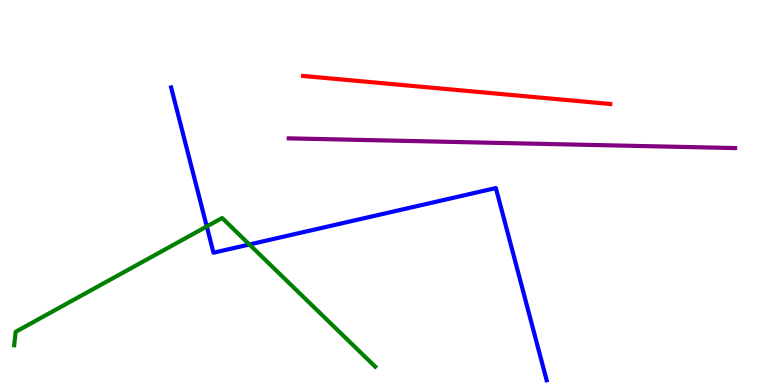[{'lines': ['blue', 'red'], 'intersections': []}, {'lines': ['green', 'red'], 'intersections': []}, {'lines': ['purple', 'red'], 'intersections': []}, {'lines': ['blue', 'green'], 'intersections': [{'x': 2.67, 'y': 4.12}, {'x': 3.22, 'y': 3.65}]}, {'lines': ['blue', 'purple'], 'intersections': []}, {'lines': ['green', 'purple'], 'intersections': []}]